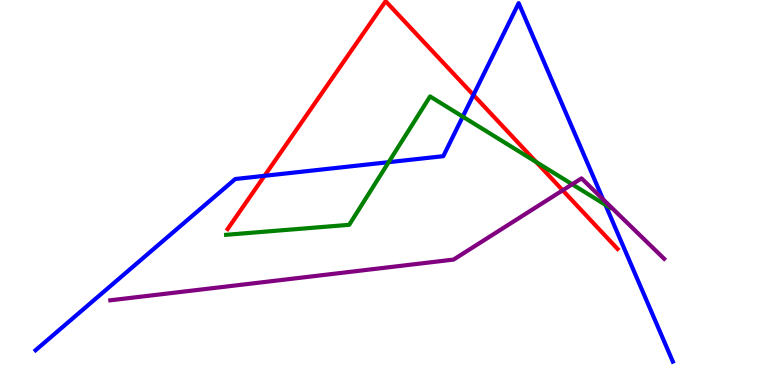[{'lines': ['blue', 'red'], 'intersections': [{'x': 3.41, 'y': 5.43}, {'x': 6.11, 'y': 7.53}]}, {'lines': ['green', 'red'], 'intersections': [{'x': 6.92, 'y': 5.79}]}, {'lines': ['purple', 'red'], 'intersections': [{'x': 7.26, 'y': 5.06}]}, {'lines': ['blue', 'green'], 'intersections': [{'x': 5.02, 'y': 5.79}, {'x': 5.97, 'y': 6.97}, {'x': 7.81, 'y': 4.68}]}, {'lines': ['blue', 'purple'], 'intersections': [{'x': 7.78, 'y': 4.82}]}, {'lines': ['green', 'purple'], 'intersections': [{'x': 7.38, 'y': 5.21}]}]